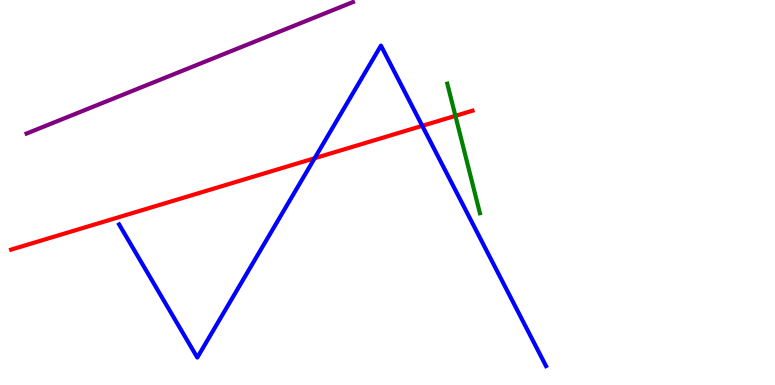[{'lines': ['blue', 'red'], 'intersections': [{'x': 4.06, 'y': 5.89}, {'x': 5.45, 'y': 6.73}]}, {'lines': ['green', 'red'], 'intersections': [{'x': 5.88, 'y': 6.99}]}, {'lines': ['purple', 'red'], 'intersections': []}, {'lines': ['blue', 'green'], 'intersections': []}, {'lines': ['blue', 'purple'], 'intersections': []}, {'lines': ['green', 'purple'], 'intersections': []}]